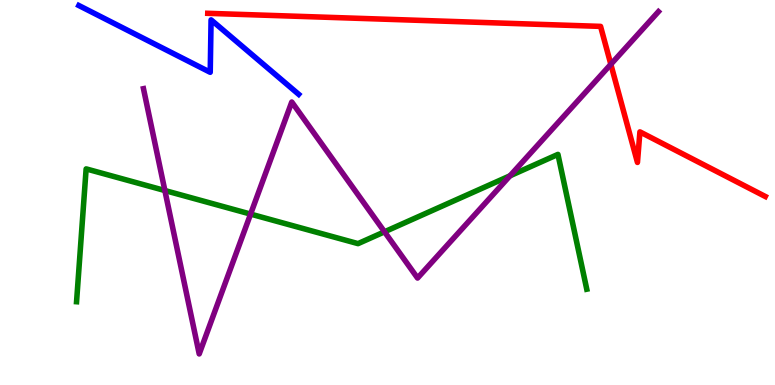[{'lines': ['blue', 'red'], 'intersections': []}, {'lines': ['green', 'red'], 'intersections': []}, {'lines': ['purple', 'red'], 'intersections': [{'x': 7.88, 'y': 8.33}]}, {'lines': ['blue', 'green'], 'intersections': []}, {'lines': ['blue', 'purple'], 'intersections': []}, {'lines': ['green', 'purple'], 'intersections': [{'x': 2.13, 'y': 5.05}, {'x': 3.23, 'y': 4.44}, {'x': 4.96, 'y': 3.98}, {'x': 6.58, 'y': 5.43}]}]